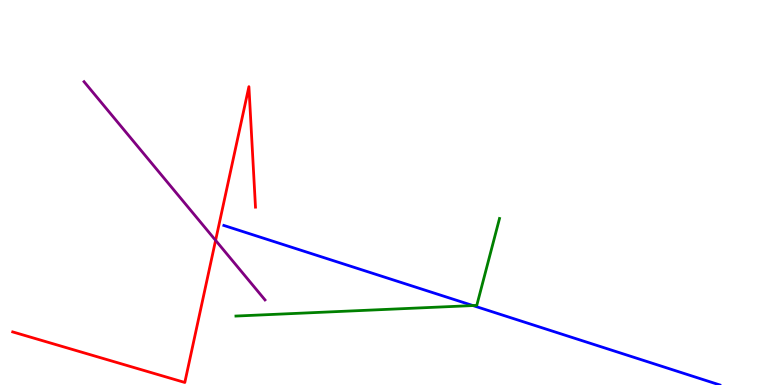[{'lines': ['blue', 'red'], 'intersections': []}, {'lines': ['green', 'red'], 'intersections': []}, {'lines': ['purple', 'red'], 'intersections': [{'x': 2.78, 'y': 3.76}]}, {'lines': ['blue', 'green'], 'intersections': [{'x': 6.1, 'y': 2.06}]}, {'lines': ['blue', 'purple'], 'intersections': []}, {'lines': ['green', 'purple'], 'intersections': []}]